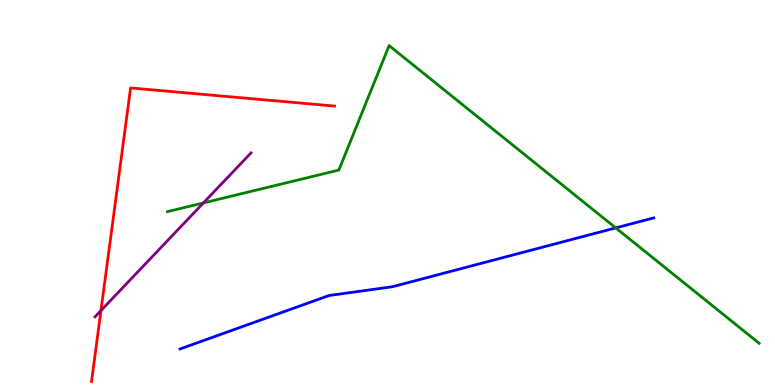[{'lines': ['blue', 'red'], 'intersections': []}, {'lines': ['green', 'red'], 'intersections': []}, {'lines': ['purple', 'red'], 'intersections': [{'x': 1.3, 'y': 1.93}]}, {'lines': ['blue', 'green'], 'intersections': [{'x': 7.94, 'y': 4.08}]}, {'lines': ['blue', 'purple'], 'intersections': []}, {'lines': ['green', 'purple'], 'intersections': [{'x': 2.62, 'y': 4.73}]}]